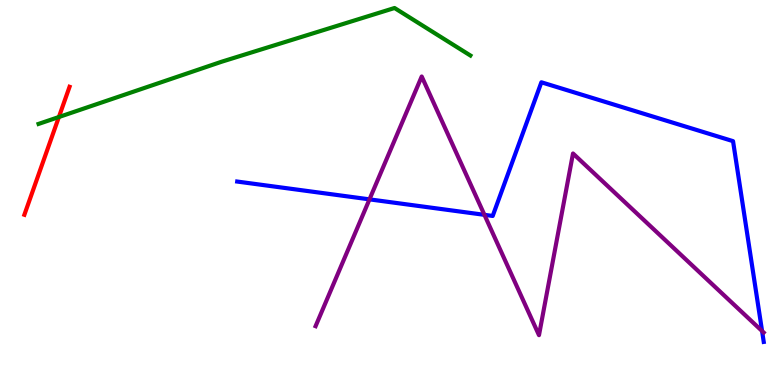[{'lines': ['blue', 'red'], 'intersections': []}, {'lines': ['green', 'red'], 'intersections': [{'x': 0.76, 'y': 6.96}]}, {'lines': ['purple', 'red'], 'intersections': []}, {'lines': ['blue', 'green'], 'intersections': []}, {'lines': ['blue', 'purple'], 'intersections': [{'x': 4.77, 'y': 4.82}, {'x': 6.25, 'y': 4.42}, {'x': 9.83, 'y': 1.4}]}, {'lines': ['green', 'purple'], 'intersections': []}]